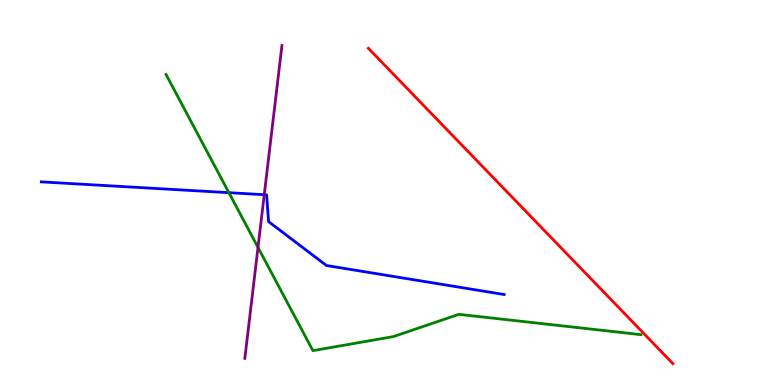[{'lines': ['blue', 'red'], 'intersections': []}, {'lines': ['green', 'red'], 'intersections': []}, {'lines': ['purple', 'red'], 'intersections': []}, {'lines': ['blue', 'green'], 'intersections': [{'x': 2.95, 'y': 5.0}]}, {'lines': ['blue', 'purple'], 'intersections': [{'x': 3.41, 'y': 4.94}]}, {'lines': ['green', 'purple'], 'intersections': [{'x': 3.33, 'y': 3.57}]}]